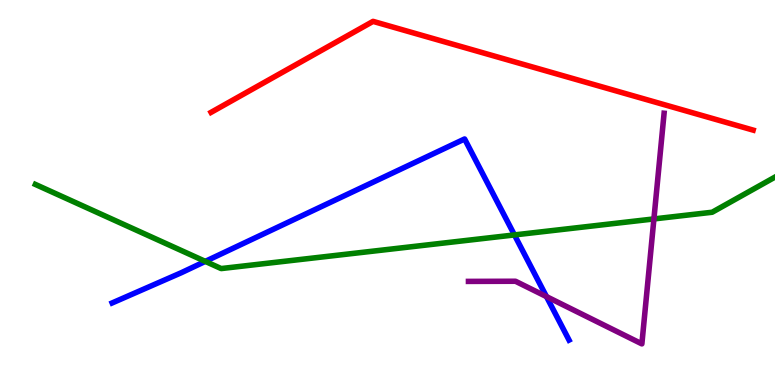[{'lines': ['blue', 'red'], 'intersections': []}, {'lines': ['green', 'red'], 'intersections': []}, {'lines': ['purple', 'red'], 'intersections': []}, {'lines': ['blue', 'green'], 'intersections': [{'x': 2.65, 'y': 3.21}, {'x': 6.64, 'y': 3.9}]}, {'lines': ['blue', 'purple'], 'intersections': [{'x': 7.05, 'y': 2.3}]}, {'lines': ['green', 'purple'], 'intersections': [{'x': 8.44, 'y': 4.31}]}]